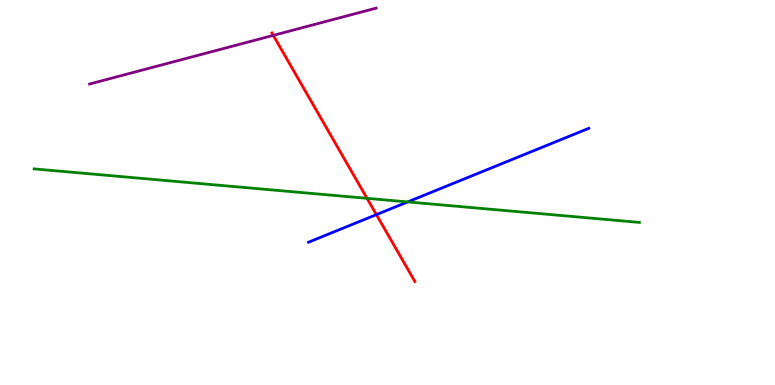[{'lines': ['blue', 'red'], 'intersections': [{'x': 4.86, 'y': 4.43}]}, {'lines': ['green', 'red'], 'intersections': [{'x': 4.74, 'y': 4.85}]}, {'lines': ['purple', 'red'], 'intersections': [{'x': 3.53, 'y': 9.08}]}, {'lines': ['blue', 'green'], 'intersections': [{'x': 5.26, 'y': 4.76}]}, {'lines': ['blue', 'purple'], 'intersections': []}, {'lines': ['green', 'purple'], 'intersections': []}]